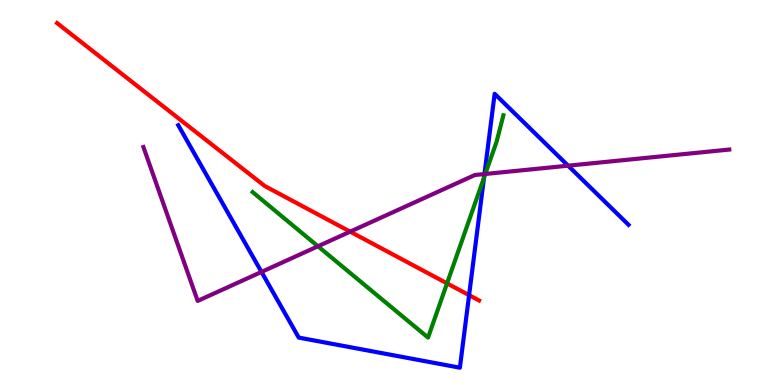[{'lines': ['blue', 'red'], 'intersections': [{'x': 6.05, 'y': 2.33}]}, {'lines': ['green', 'red'], 'intersections': [{'x': 5.77, 'y': 2.64}]}, {'lines': ['purple', 'red'], 'intersections': [{'x': 4.52, 'y': 3.98}]}, {'lines': ['blue', 'green'], 'intersections': [{'x': 6.25, 'y': 5.38}]}, {'lines': ['blue', 'purple'], 'intersections': [{'x': 3.37, 'y': 2.94}, {'x': 6.25, 'y': 5.48}, {'x': 7.33, 'y': 5.7}]}, {'lines': ['green', 'purple'], 'intersections': [{'x': 4.1, 'y': 3.6}, {'x': 6.26, 'y': 5.48}]}]